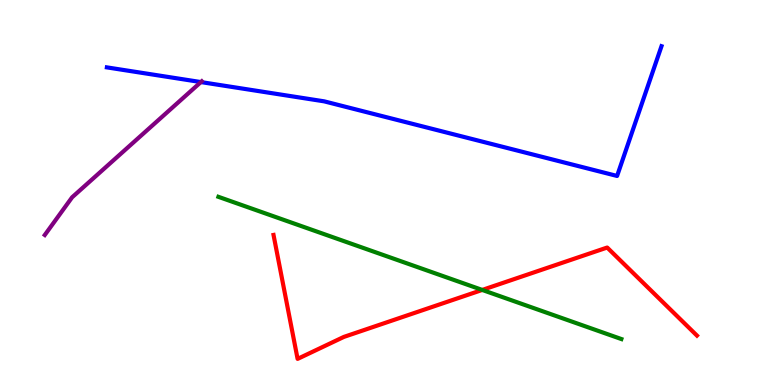[{'lines': ['blue', 'red'], 'intersections': []}, {'lines': ['green', 'red'], 'intersections': [{'x': 6.22, 'y': 2.47}]}, {'lines': ['purple', 'red'], 'intersections': []}, {'lines': ['blue', 'green'], 'intersections': []}, {'lines': ['blue', 'purple'], 'intersections': [{'x': 2.59, 'y': 7.87}]}, {'lines': ['green', 'purple'], 'intersections': []}]